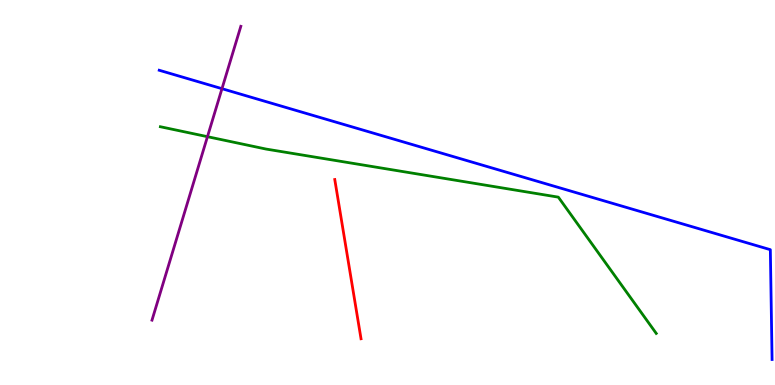[{'lines': ['blue', 'red'], 'intersections': []}, {'lines': ['green', 'red'], 'intersections': []}, {'lines': ['purple', 'red'], 'intersections': []}, {'lines': ['blue', 'green'], 'intersections': []}, {'lines': ['blue', 'purple'], 'intersections': [{'x': 2.86, 'y': 7.7}]}, {'lines': ['green', 'purple'], 'intersections': [{'x': 2.68, 'y': 6.45}]}]